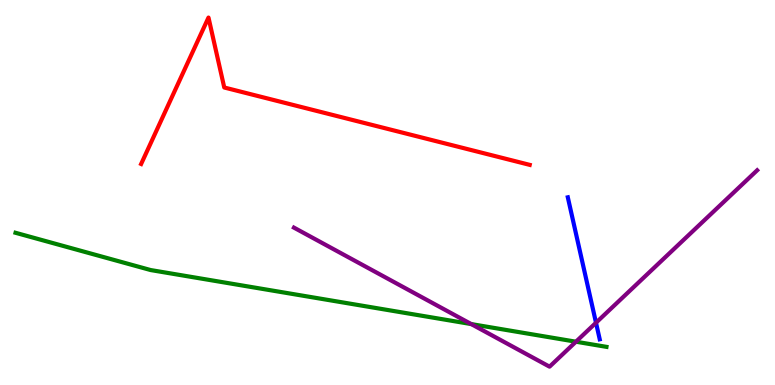[{'lines': ['blue', 'red'], 'intersections': []}, {'lines': ['green', 'red'], 'intersections': []}, {'lines': ['purple', 'red'], 'intersections': []}, {'lines': ['blue', 'green'], 'intersections': []}, {'lines': ['blue', 'purple'], 'intersections': [{'x': 7.69, 'y': 1.62}]}, {'lines': ['green', 'purple'], 'intersections': [{'x': 6.08, 'y': 1.58}, {'x': 7.43, 'y': 1.12}]}]